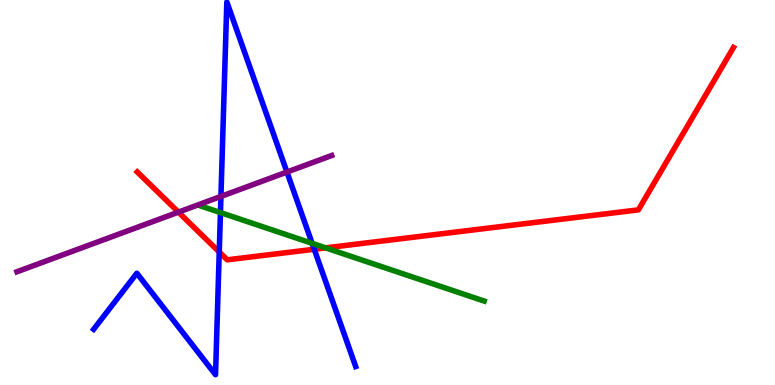[{'lines': ['blue', 'red'], 'intersections': [{'x': 2.83, 'y': 3.45}, {'x': 4.05, 'y': 3.53}]}, {'lines': ['green', 'red'], 'intersections': [{'x': 4.2, 'y': 3.56}]}, {'lines': ['purple', 'red'], 'intersections': [{'x': 2.3, 'y': 4.49}]}, {'lines': ['blue', 'green'], 'intersections': [{'x': 2.84, 'y': 4.48}, {'x': 4.03, 'y': 3.68}]}, {'lines': ['blue', 'purple'], 'intersections': [{'x': 2.85, 'y': 4.9}, {'x': 3.7, 'y': 5.53}]}, {'lines': ['green', 'purple'], 'intersections': []}]